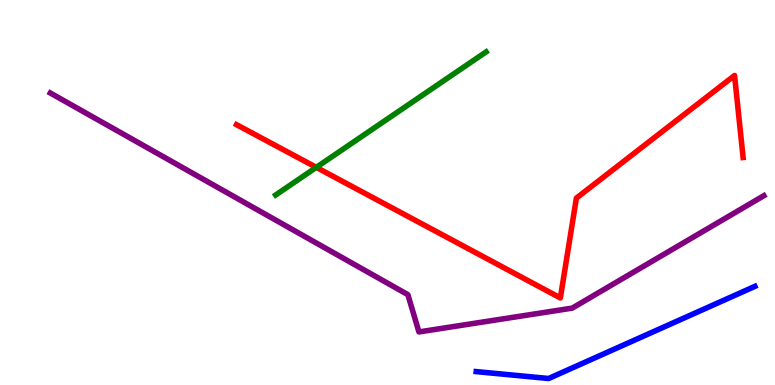[{'lines': ['blue', 'red'], 'intersections': []}, {'lines': ['green', 'red'], 'intersections': [{'x': 4.08, 'y': 5.65}]}, {'lines': ['purple', 'red'], 'intersections': []}, {'lines': ['blue', 'green'], 'intersections': []}, {'lines': ['blue', 'purple'], 'intersections': []}, {'lines': ['green', 'purple'], 'intersections': []}]